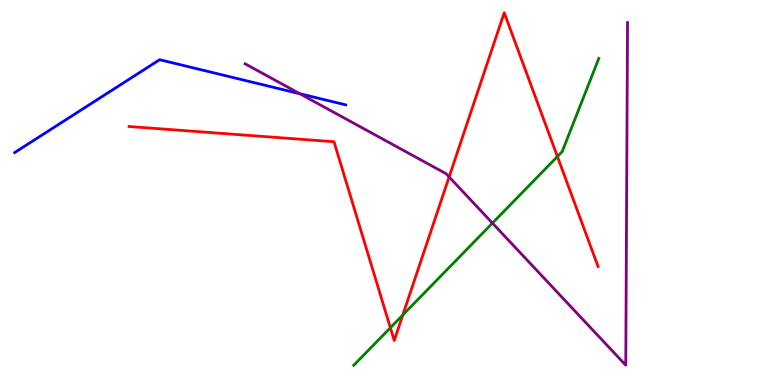[{'lines': ['blue', 'red'], 'intersections': []}, {'lines': ['green', 'red'], 'intersections': [{'x': 5.04, 'y': 1.49}, {'x': 5.2, 'y': 1.82}, {'x': 7.19, 'y': 5.93}]}, {'lines': ['purple', 'red'], 'intersections': [{'x': 5.8, 'y': 5.4}]}, {'lines': ['blue', 'green'], 'intersections': []}, {'lines': ['blue', 'purple'], 'intersections': [{'x': 3.87, 'y': 7.57}]}, {'lines': ['green', 'purple'], 'intersections': [{'x': 6.35, 'y': 4.2}]}]